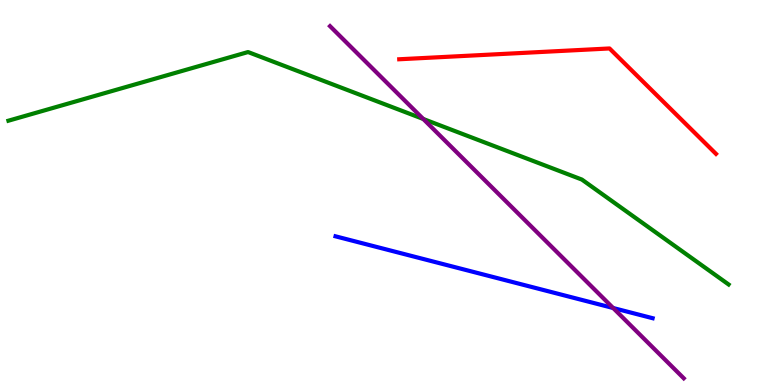[{'lines': ['blue', 'red'], 'intersections': []}, {'lines': ['green', 'red'], 'intersections': []}, {'lines': ['purple', 'red'], 'intersections': []}, {'lines': ['blue', 'green'], 'intersections': []}, {'lines': ['blue', 'purple'], 'intersections': [{'x': 7.91, 'y': 2.0}]}, {'lines': ['green', 'purple'], 'intersections': [{'x': 5.46, 'y': 6.91}]}]